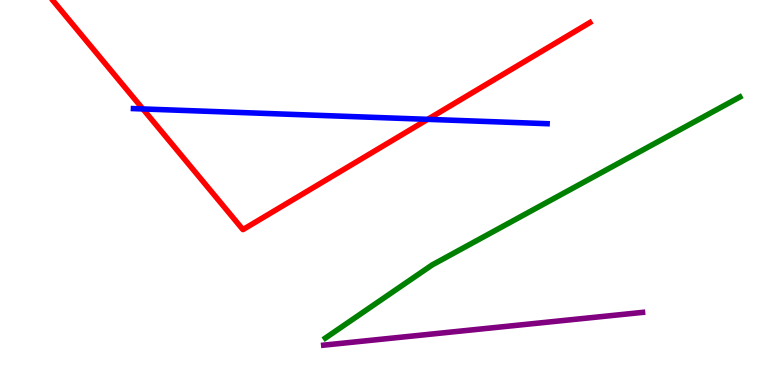[{'lines': ['blue', 'red'], 'intersections': [{'x': 1.84, 'y': 7.17}, {'x': 5.52, 'y': 6.9}]}, {'lines': ['green', 'red'], 'intersections': []}, {'lines': ['purple', 'red'], 'intersections': []}, {'lines': ['blue', 'green'], 'intersections': []}, {'lines': ['blue', 'purple'], 'intersections': []}, {'lines': ['green', 'purple'], 'intersections': []}]